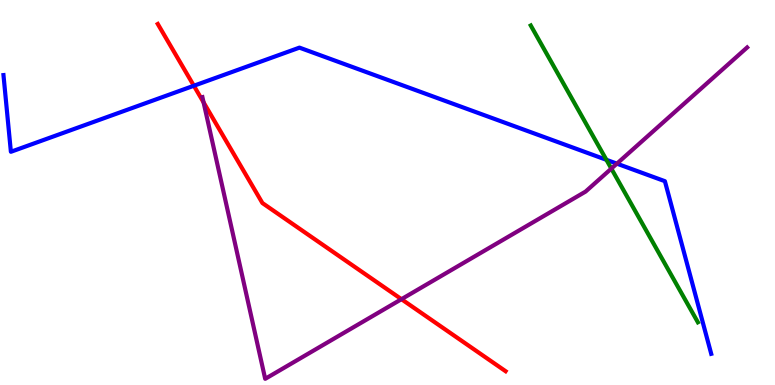[{'lines': ['blue', 'red'], 'intersections': [{'x': 2.5, 'y': 7.77}]}, {'lines': ['green', 'red'], 'intersections': []}, {'lines': ['purple', 'red'], 'intersections': [{'x': 2.63, 'y': 7.34}, {'x': 5.18, 'y': 2.23}]}, {'lines': ['blue', 'green'], 'intersections': [{'x': 7.82, 'y': 5.85}]}, {'lines': ['blue', 'purple'], 'intersections': [{'x': 7.96, 'y': 5.75}]}, {'lines': ['green', 'purple'], 'intersections': [{'x': 7.89, 'y': 5.62}]}]